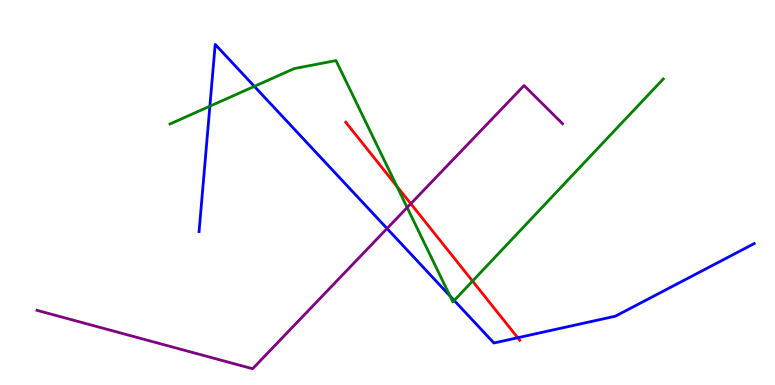[{'lines': ['blue', 'red'], 'intersections': [{'x': 6.68, 'y': 1.23}]}, {'lines': ['green', 'red'], 'intersections': [{'x': 5.12, 'y': 5.16}, {'x': 6.1, 'y': 2.7}]}, {'lines': ['purple', 'red'], 'intersections': [{'x': 5.3, 'y': 4.71}]}, {'lines': ['blue', 'green'], 'intersections': [{'x': 2.71, 'y': 7.24}, {'x': 3.28, 'y': 7.76}, {'x': 5.81, 'y': 2.31}, {'x': 5.86, 'y': 2.2}]}, {'lines': ['blue', 'purple'], 'intersections': [{'x': 4.99, 'y': 4.06}]}, {'lines': ['green', 'purple'], 'intersections': [{'x': 5.25, 'y': 4.61}]}]